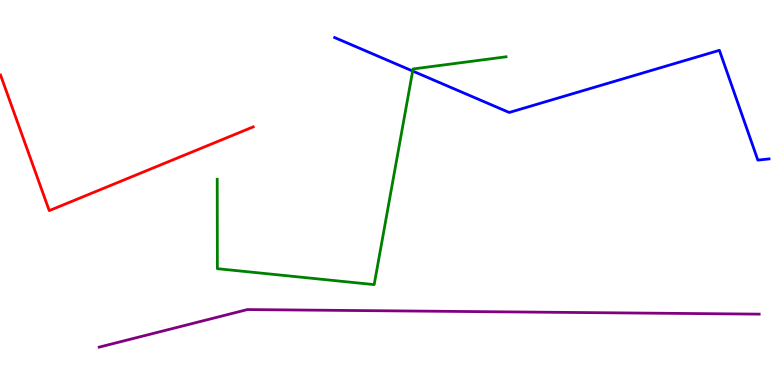[{'lines': ['blue', 'red'], 'intersections': []}, {'lines': ['green', 'red'], 'intersections': []}, {'lines': ['purple', 'red'], 'intersections': []}, {'lines': ['blue', 'green'], 'intersections': [{'x': 5.32, 'y': 8.15}]}, {'lines': ['blue', 'purple'], 'intersections': []}, {'lines': ['green', 'purple'], 'intersections': []}]